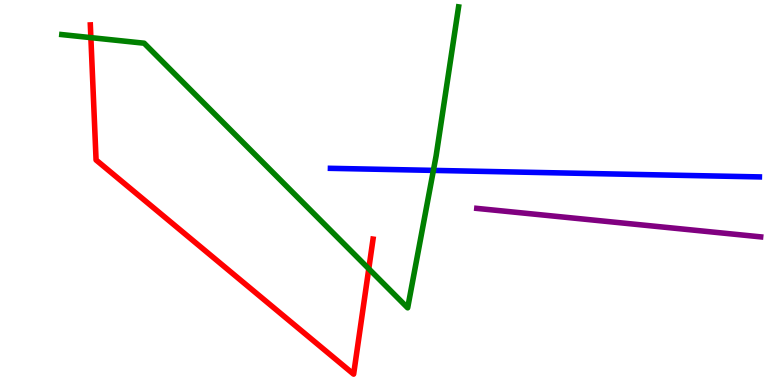[{'lines': ['blue', 'red'], 'intersections': []}, {'lines': ['green', 'red'], 'intersections': [{'x': 1.17, 'y': 9.02}, {'x': 4.76, 'y': 3.02}]}, {'lines': ['purple', 'red'], 'intersections': []}, {'lines': ['blue', 'green'], 'intersections': [{'x': 5.59, 'y': 5.57}]}, {'lines': ['blue', 'purple'], 'intersections': []}, {'lines': ['green', 'purple'], 'intersections': []}]